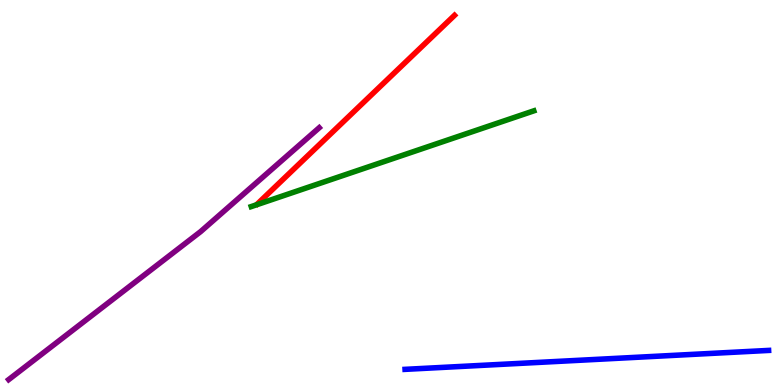[{'lines': ['blue', 'red'], 'intersections': []}, {'lines': ['green', 'red'], 'intersections': []}, {'lines': ['purple', 'red'], 'intersections': []}, {'lines': ['blue', 'green'], 'intersections': []}, {'lines': ['blue', 'purple'], 'intersections': []}, {'lines': ['green', 'purple'], 'intersections': []}]